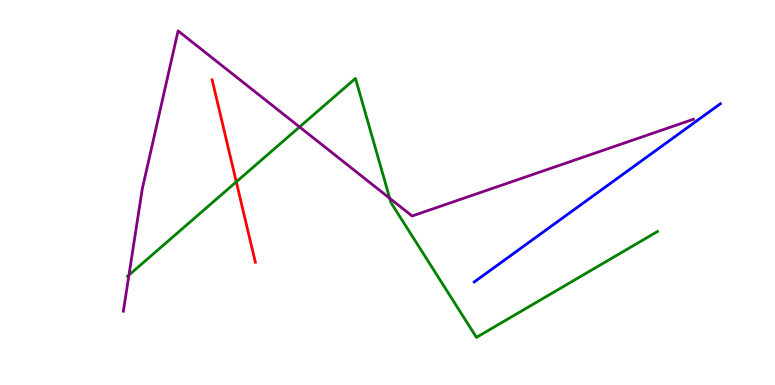[{'lines': ['blue', 'red'], 'intersections': []}, {'lines': ['green', 'red'], 'intersections': [{'x': 3.05, 'y': 5.28}]}, {'lines': ['purple', 'red'], 'intersections': []}, {'lines': ['blue', 'green'], 'intersections': []}, {'lines': ['blue', 'purple'], 'intersections': []}, {'lines': ['green', 'purple'], 'intersections': [{'x': 1.66, 'y': 2.86}, {'x': 3.87, 'y': 6.7}, {'x': 5.03, 'y': 4.85}]}]